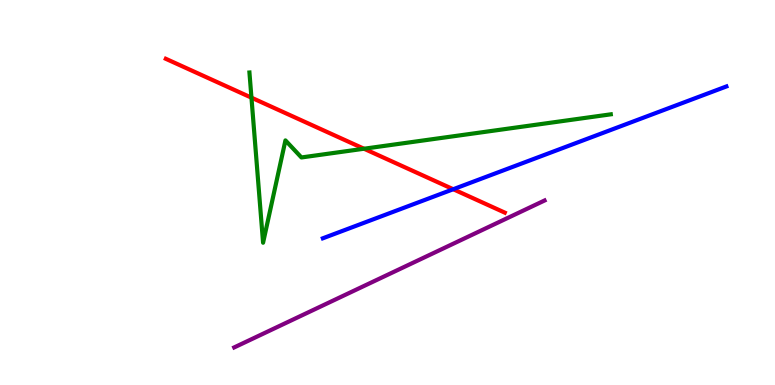[{'lines': ['blue', 'red'], 'intersections': [{'x': 5.85, 'y': 5.08}]}, {'lines': ['green', 'red'], 'intersections': [{'x': 3.24, 'y': 7.46}, {'x': 4.7, 'y': 6.14}]}, {'lines': ['purple', 'red'], 'intersections': []}, {'lines': ['blue', 'green'], 'intersections': []}, {'lines': ['blue', 'purple'], 'intersections': []}, {'lines': ['green', 'purple'], 'intersections': []}]